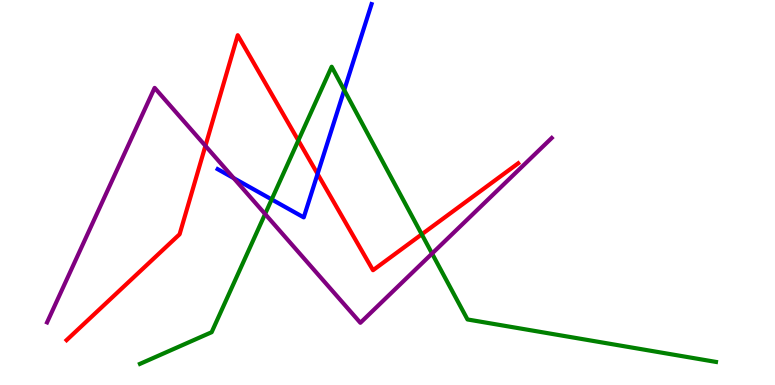[{'lines': ['blue', 'red'], 'intersections': [{'x': 4.1, 'y': 5.48}]}, {'lines': ['green', 'red'], 'intersections': [{'x': 3.85, 'y': 6.35}, {'x': 5.44, 'y': 3.91}]}, {'lines': ['purple', 'red'], 'intersections': [{'x': 2.65, 'y': 6.21}]}, {'lines': ['blue', 'green'], 'intersections': [{'x': 3.51, 'y': 4.82}, {'x': 4.44, 'y': 7.66}]}, {'lines': ['blue', 'purple'], 'intersections': [{'x': 3.02, 'y': 5.37}]}, {'lines': ['green', 'purple'], 'intersections': [{'x': 3.42, 'y': 4.44}, {'x': 5.58, 'y': 3.41}]}]